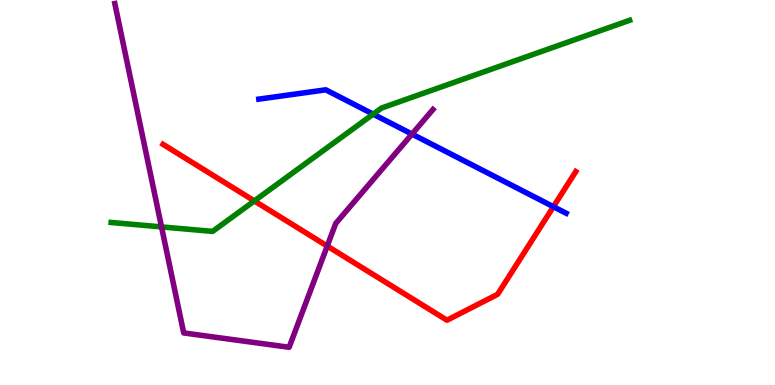[{'lines': ['blue', 'red'], 'intersections': [{'x': 7.14, 'y': 4.63}]}, {'lines': ['green', 'red'], 'intersections': [{'x': 3.28, 'y': 4.78}]}, {'lines': ['purple', 'red'], 'intersections': [{'x': 4.22, 'y': 3.61}]}, {'lines': ['blue', 'green'], 'intersections': [{'x': 4.82, 'y': 7.04}]}, {'lines': ['blue', 'purple'], 'intersections': [{'x': 5.32, 'y': 6.52}]}, {'lines': ['green', 'purple'], 'intersections': [{'x': 2.08, 'y': 4.11}]}]